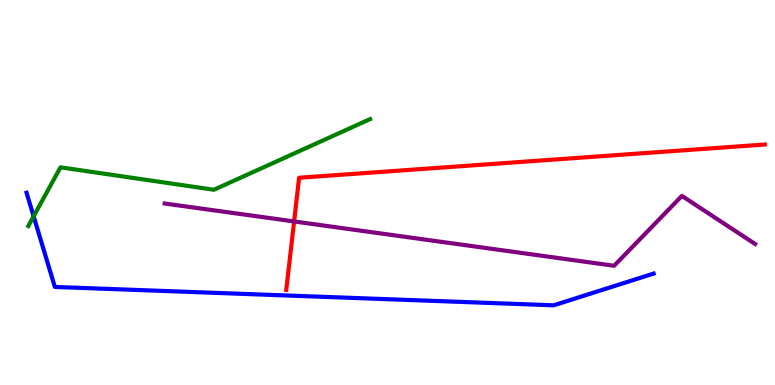[{'lines': ['blue', 'red'], 'intersections': []}, {'lines': ['green', 'red'], 'intersections': []}, {'lines': ['purple', 'red'], 'intersections': [{'x': 3.79, 'y': 4.25}]}, {'lines': ['blue', 'green'], 'intersections': [{'x': 0.434, 'y': 4.38}]}, {'lines': ['blue', 'purple'], 'intersections': []}, {'lines': ['green', 'purple'], 'intersections': []}]